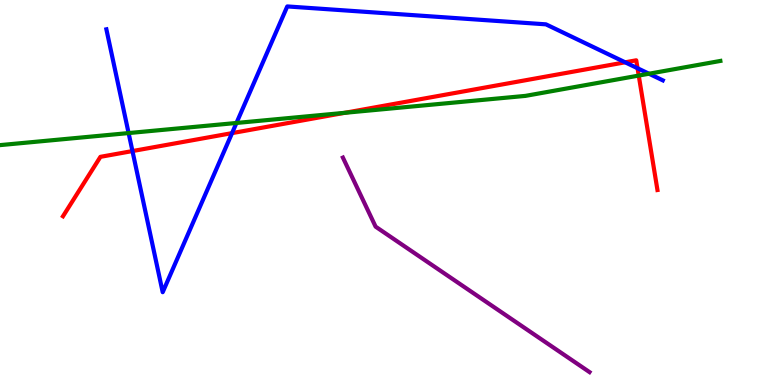[{'lines': ['blue', 'red'], 'intersections': [{'x': 1.71, 'y': 6.08}, {'x': 2.99, 'y': 6.54}, {'x': 8.07, 'y': 8.38}, {'x': 8.23, 'y': 8.23}]}, {'lines': ['green', 'red'], 'intersections': [{'x': 4.45, 'y': 7.07}, {'x': 8.24, 'y': 8.04}]}, {'lines': ['purple', 'red'], 'intersections': []}, {'lines': ['blue', 'green'], 'intersections': [{'x': 1.66, 'y': 6.54}, {'x': 3.05, 'y': 6.81}, {'x': 8.37, 'y': 8.08}]}, {'lines': ['blue', 'purple'], 'intersections': []}, {'lines': ['green', 'purple'], 'intersections': []}]